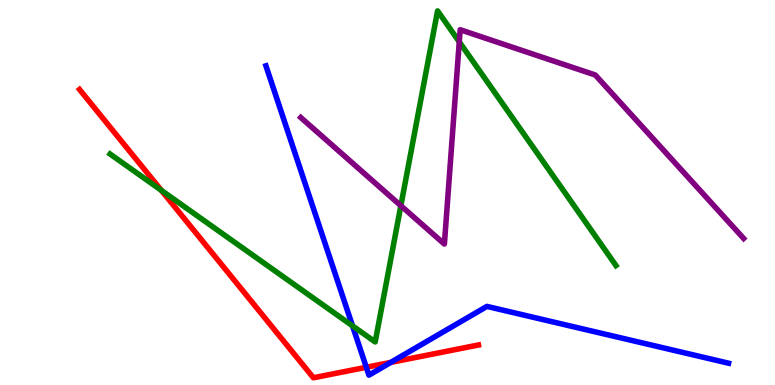[{'lines': ['blue', 'red'], 'intersections': [{'x': 4.73, 'y': 0.461}, {'x': 5.04, 'y': 0.587}]}, {'lines': ['green', 'red'], 'intersections': [{'x': 2.08, 'y': 5.05}]}, {'lines': ['purple', 'red'], 'intersections': []}, {'lines': ['blue', 'green'], 'intersections': [{'x': 4.55, 'y': 1.54}]}, {'lines': ['blue', 'purple'], 'intersections': []}, {'lines': ['green', 'purple'], 'intersections': [{'x': 5.17, 'y': 4.66}, {'x': 5.93, 'y': 8.91}]}]